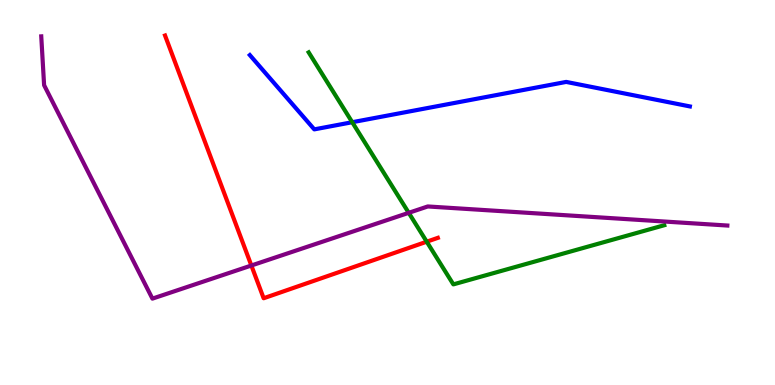[{'lines': ['blue', 'red'], 'intersections': []}, {'lines': ['green', 'red'], 'intersections': [{'x': 5.51, 'y': 3.72}]}, {'lines': ['purple', 'red'], 'intersections': [{'x': 3.24, 'y': 3.1}]}, {'lines': ['blue', 'green'], 'intersections': [{'x': 4.54, 'y': 6.83}]}, {'lines': ['blue', 'purple'], 'intersections': []}, {'lines': ['green', 'purple'], 'intersections': [{'x': 5.27, 'y': 4.47}]}]